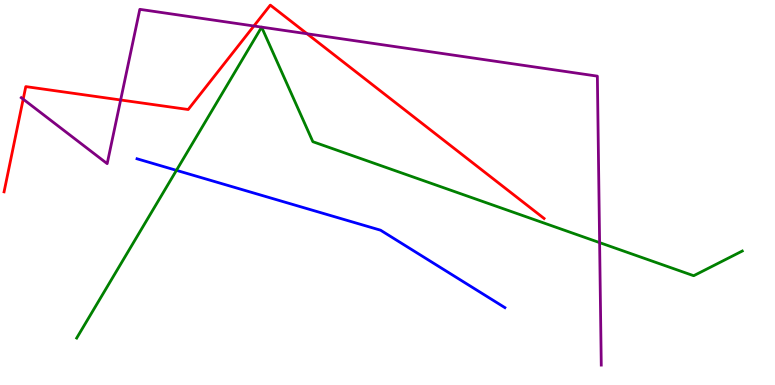[{'lines': ['blue', 'red'], 'intersections': []}, {'lines': ['green', 'red'], 'intersections': []}, {'lines': ['purple', 'red'], 'intersections': [{'x': 0.299, 'y': 7.42}, {'x': 1.56, 'y': 7.4}, {'x': 3.28, 'y': 9.32}, {'x': 3.96, 'y': 9.12}]}, {'lines': ['blue', 'green'], 'intersections': [{'x': 2.28, 'y': 5.58}]}, {'lines': ['blue', 'purple'], 'intersections': []}, {'lines': ['green', 'purple'], 'intersections': [{'x': 7.74, 'y': 3.7}]}]